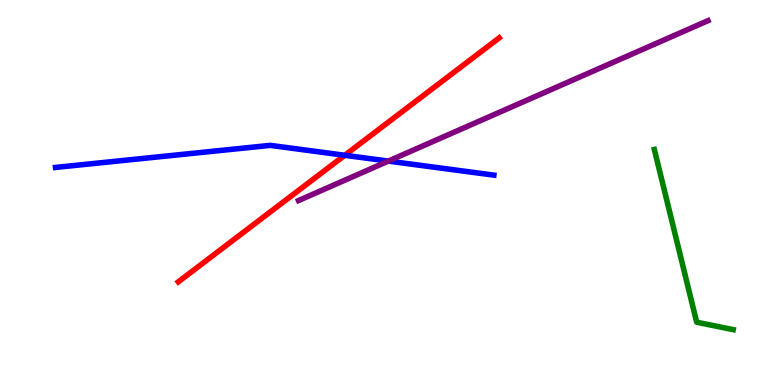[{'lines': ['blue', 'red'], 'intersections': [{'x': 4.45, 'y': 5.97}]}, {'lines': ['green', 'red'], 'intersections': []}, {'lines': ['purple', 'red'], 'intersections': []}, {'lines': ['blue', 'green'], 'intersections': []}, {'lines': ['blue', 'purple'], 'intersections': [{'x': 5.01, 'y': 5.82}]}, {'lines': ['green', 'purple'], 'intersections': []}]